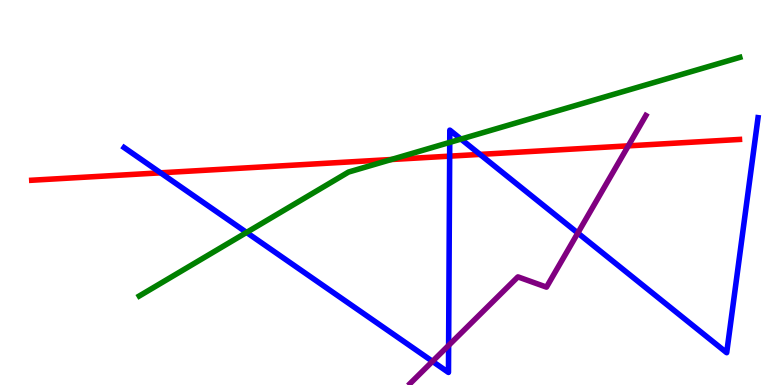[{'lines': ['blue', 'red'], 'intersections': [{'x': 2.07, 'y': 5.51}, {'x': 5.8, 'y': 5.94}, {'x': 6.19, 'y': 5.99}]}, {'lines': ['green', 'red'], 'intersections': [{'x': 5.05, 'y': 5.86}]}, {'lines': ['purple', 'red'], 'intersections': [{'x': 8.11, 'y': 6.21}]}, {'lines': ['blue', 'green'], 'intersections': [{'x': 3.18, 'y': 3.96}, {'x': 5.8, 'y': 6.3}, {'x': 5.95, 'y': 6.39}]}, {'lines': ['blue', 'purple'], 'intersections': [{'x': 5.58, 'y': 0.614}, {'x': 5.79, 'y': 1.03}, {'x': 7.46, 'y': 3.95}]}, {'lines': ['green', 'purple'], 'intersections': []}]